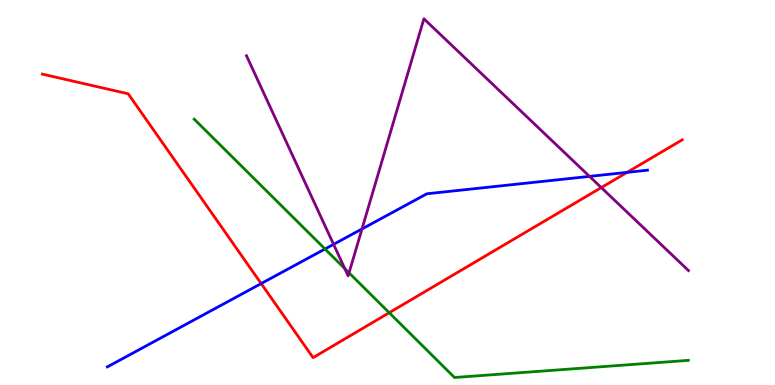[{'lines': ['blue', 'red'], 'intersections': [{'x': 3.37, 'y': 2.63}, {'x': 8.09, 'y': 5.52}]}, {'lines': ['green', 'red'], 'intersections': [{'x': 5.02, 'y': 1.88}]}, {'lines': ['purple', 'red'], 'intersections': [{'x': 7.76, 'y': 5.13}]}, {'lines': ['blue', 'green'], 'intersections': [{'x': 4.19, 'y': 3.53}]}, {'lines': ['blue', 'purple'], 'intersections': [{'x': 4.3, 'y': 3.65}, {'x': 4.67, 'y': 4.05}, {'x': 7.61, 'y': 5.42}]}, {'lines': ['green', 'purple'], 'intersections': [{'x': 4.45, 'y': 3.02}, {'x': 4.5, 'y': 2.91}]}]